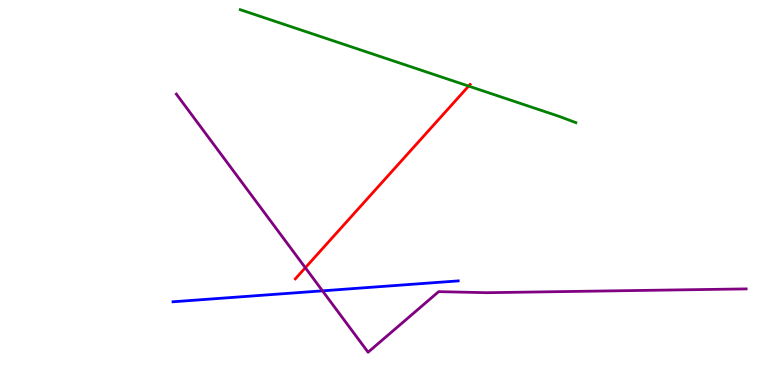[{'lines': ['blue', 'red'], 'intersections': []}, {'lines': ['green', 'red'], 'intersections': [{'x': 6.05, 'y': 7.76}]}, {'lines': ['purple', 'red'], 'intersections': [{'x': 3.94, 'y': 3.05}]}, {'lines': ['blue', 'green'], 'intersections': []}, {'lines': ['blue', 'purple'], 'intersections': [{'x': 4.16, 'y': 2.45}]}, {'lines': ['green', 'purple'], 'intersections': []}]